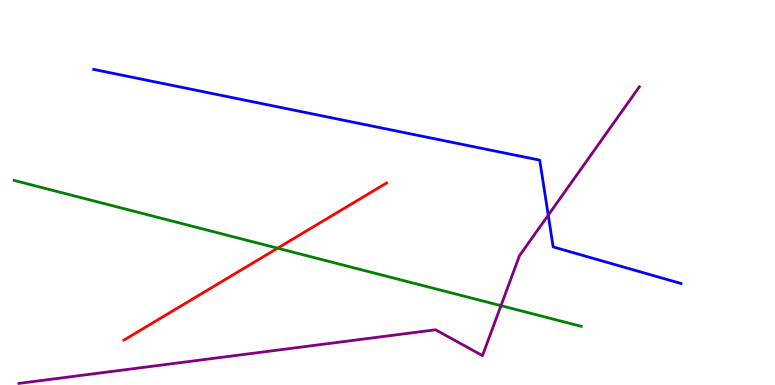[{'lines': ['blue', 'red'], 'intersections': []}, {'lines': ['green', 'red'], 'intersections': [{'x': 3.58, 'y': 3.55}]}, {'lines': ['purple', 'red'], 'intersections': []}, {'lines': ['blue', 'green'], 'intersections': []}, {'lines': ['blue', 'purple'], 'intersections': [{'x': 7.07, 'y': 4.41}]}, {'lines': ['green', 'purple'], 'intersections': [{'x': 6.46, 'y': 2.06}]}]